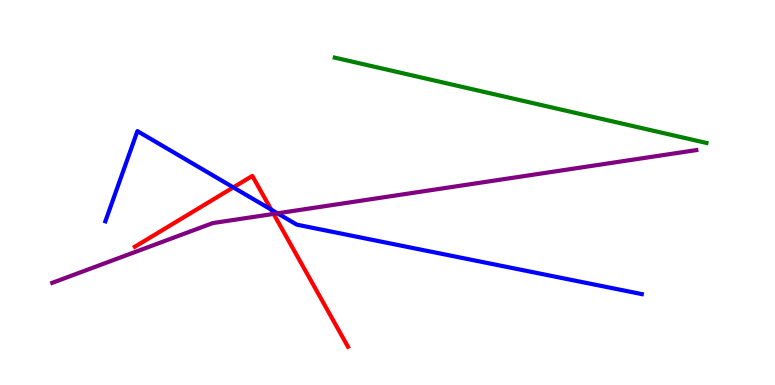[{'lines': ['blue', 'red'], 'intersections': [{'x': 3.01, 'y': 5.13}, {'x': 3.5, 'y': 4.56}]}, {'lines': ['green', 'red'], 'intersections': []}, {'lines': ['purple', 'red'], 'intersections': [{'x': 3.53, 'y': 4.44}]}, {'lines': ['blue', 'green'], 'intersections': []}, {'lines': ['blue', 'purple'], 'intersections': [{'x': 3.58, 'y': 4.46}]}, {'lines': ['green', 'purple'], 'intersections': []}]